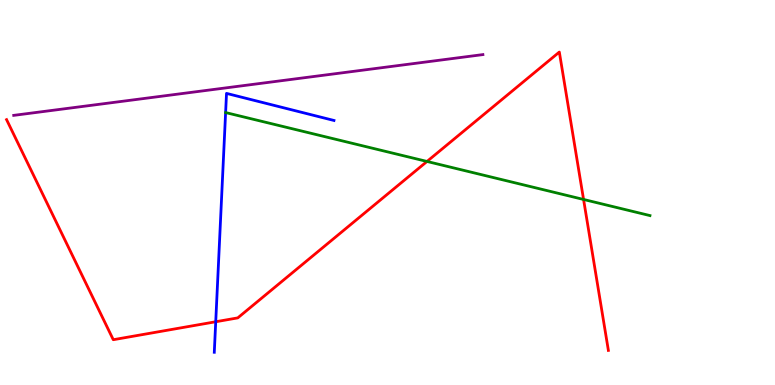[{'lines': ['blue', 'red'], 'intersections': [{'x': 2.78, 'y': 1.64}]}, {'lines': ['green', 'red'], 'intersections': [{'x': 5.51, 'y': 5.81}, {'x': 7.53, 'y': 4.82}]}, {'lines': ['purple', 'red'], 'intersections': []}, {'lines': ['blue', 'green'], 'intersections': []}, {'lines': ['blue', 'purple'], 'intersections': []}, {'lines': ['green', 'purple'], 'intersections': []}]